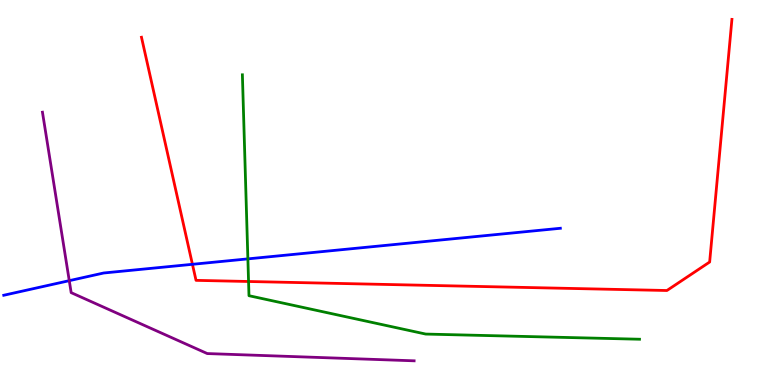[{'lines': ['blue', 'red'], 'intersections': [{'x': 2.48, 'y': 3.13}]}, {'lines': ['green', 'red'], 'intersections': [{'x': 3.21, 'y': 2.69}]}, {'lines': ['purple', 'red'], 'intersections': []}, {'lines': ['blue', 'green'], 'intersections': [{'x': 3.2, 'y': 3.28}]}, {'lines': ['blue', 'purple'], 'intersections': [{'x': 0.894, 'y': 2.71}]}, {'lines': ['green', 'purple'], 'intersections': []}]